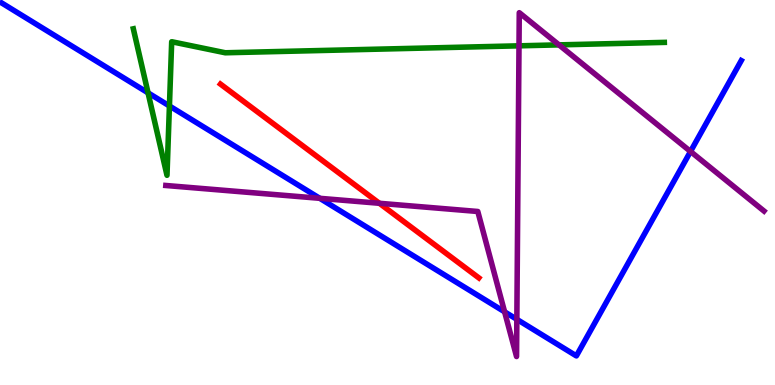[{'lines': ['blue', 'red'], 'intersections': []}, {'lines': ['green', 'red'], 'intersections': []}, {'lines': ['purple', 'red'], 'intersections': [{'x': 4.9, 'y': 4.72}]}, {'lines': ['blue', 'green'], 'intersections': [{'x': 1.91, 'y': 7.59}, {'x': 2.19, 'y': 7.25}]}, {'lines': ['blue', 'purple'], 'intersections': [{'x': 4.13, 'y': 4.85}, {'x': 6.51, 'y': 1.9}, {'x': 6.67, 'y': 1.71}, {'x': 8.91, 'y': 6.07}]}, {'lines': ['green', 'purple'], 'intersections': [{'x': 6.7, 'y': 8.81}, {'x': 7.21, 'y': 8.83}]}]